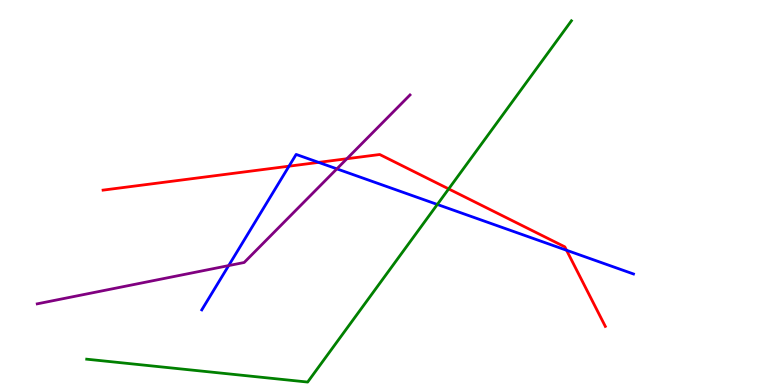[{'lines': ['blue', 'red'], 'intersections': [{'x': 3.73, 'y': 5.68}, {'x': 4.11, 'y': 5.78}, {'x': 7.31, 'y': 3.5}]}, {'lines': ['green', 'red'], 'intersections': [{'x': 5.79, 'y': 5.09}]}, {'lines': ['purple', 'red'], 'intersections': [{'x': 4.48, 'y': 5.88}]}, {'lines': ['blue', 'green'], 'intersections': [{'x': 5.64, 'y': 4.69}]}, {'lines': ['blue', 'purple'], 'intersections': [{'x': 2.95, 'y': 3.1}, {'x': 4.35, 'y': 5.61}]}, {'lines': ['green', 'purple'], 'intersections': []}]